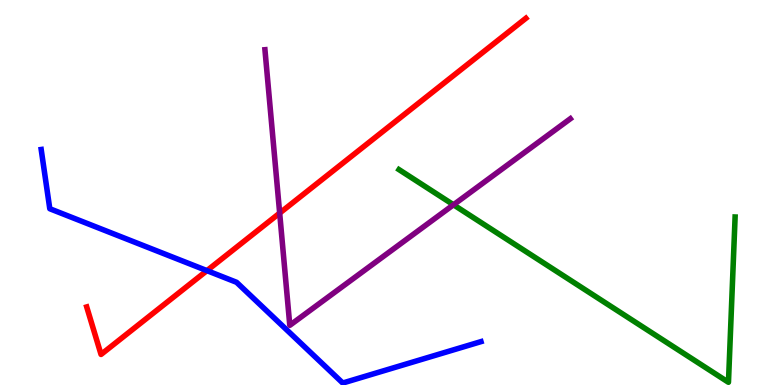[{'lines': ['blue', 'red'], 'intersections': [{'x': 2.67, 'y': 2.97}]}, {'lines': ['green', 'red'], 'intersections': []}, {'lines': ['purple', 'red'], 'intersections': [{'x': 3.61, 'y': 4.47}]}, {'lines': ['blue', 'green'], 'intersections': []}, {'lines': ['blue', 'purple'], 'intersections': []}, {'lines': ['green', 'purple'], 'intersections': [{'x': 5.85, 'y': 4.68}]}]